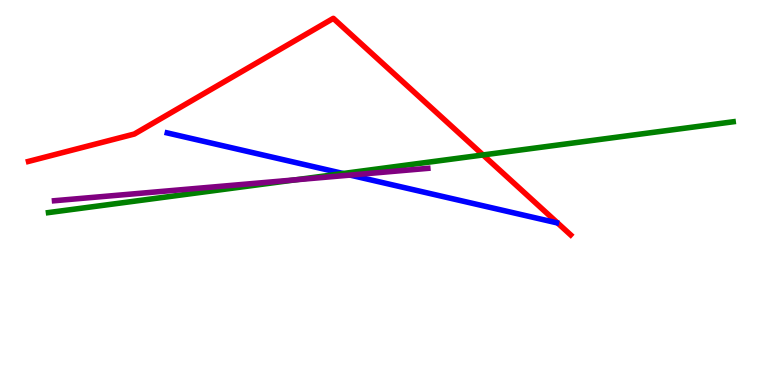[{'lines': ['blue', 'red'], 'intersections': []}, {'lines': ['green', 'red'], 'intersections': [{'x': 6.23, 'y': 5.98}]}, {'lines': ['purple', 'red'], 'intersections': []}, {'lines': ['blue', 'green'], 'intersections': [{'x': 4.43, 'y': 5.49}]}, {'lines': ['blue', 'purple'], 'intersections': [{'x': 4.52, 'y': 5.45}]}, {'lines': ['green', 'purple'], 'intersections': [{'x': 3.81, 'y': 5.33}]}]